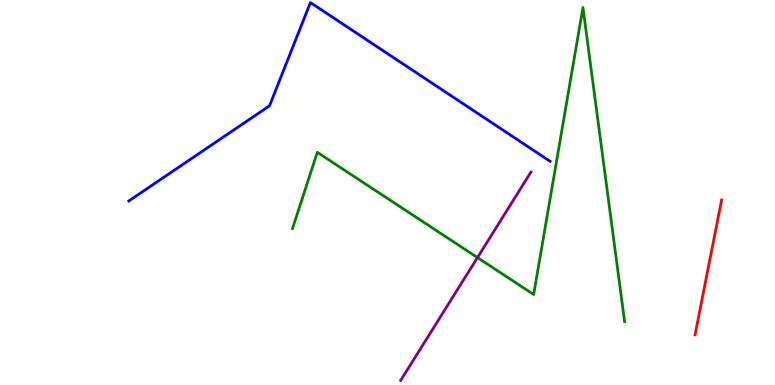[{'lines': ['blue', 'red'], 'intersections': []}, {'lines': ['green', 'red'], 'intersections': []}, {'lines': ['purple', 'red'], 'intersections': []}, {'lines': ['blue', 'green'], 'intersections': []}, {'lines': ['blue', 'purple'], 'intersections': []}, {'lines': ['green', 'purple'], 'intersections': [{'x': 6.16, 'y': 3.31}]}]